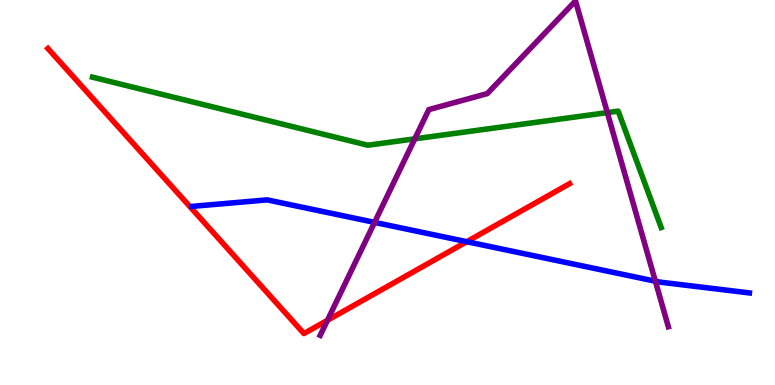[{'lines': ['blue', 'red'], 'intersections': [{'x': 6.02, 'y': 3.72}]}, {'lines': ['green', 'red'], 'intersections': []}, {'lines': ['purple', 'red'], 'intersections': [{'x': 4.23, 'y': 1.68}]}, {'lines': ['blue', 'green'], 'intersections': []}, {'lines': ['blue', 'purple'], 'intersections': [{'x': 4.83, 'y': 4.22}, {'x': 8.46, 'y': 2.7}]}, {'lines': ['green', 'purple'], 'intersections': [{'x': 5.35, 'y': 6.39}, {'x': 7.84, 'y': 7.08}]}]